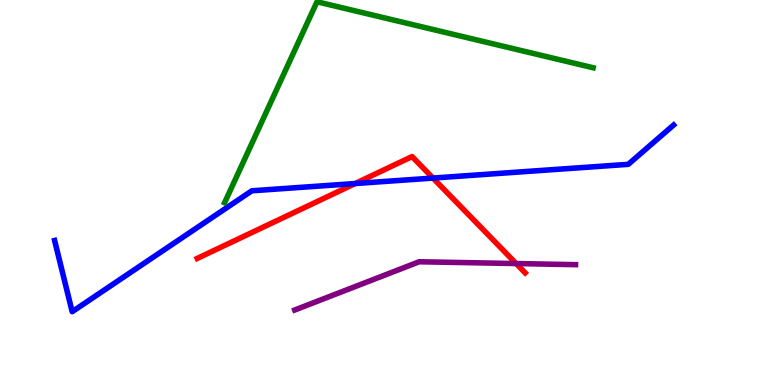[{'lines': ['blue', 'red'], 'intersections': [{'x': 4.58, 'y': 5.23}, {'x': 5.59, 'y': 5.38}]}, {'lines': ['green', 'red'], 'intersections': []}, {'lines': ['purple', 'red'], 'intersections': [{'x': 6.66, 'y': 3.15}]}, {'lines': ['blue', 'green'], 'intersections': []}, {'lines': ['blue', 'purple'], 'intersections': []}, {'lines': ['green', 'purple'], 'intersections': []}]